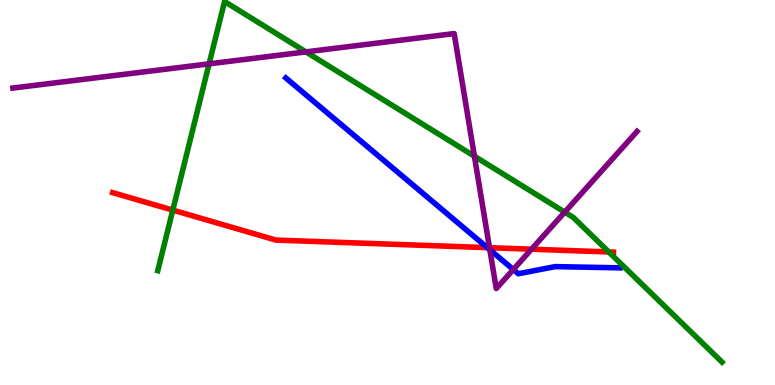[{'lines': ['blue', 'red'], 'intersections': [{'x': 6.29, 'y': 3.57}]}, {'lines': ['green', 'red'], 'intersections': [{'x': 2.23, 'y': 4.54}, {'x': 7.86, 'y': 3.46}]}, {'lines': ['purple', 'red'], 'intersections': [{'x': 6.32, 'y': 3.57}, {'x': 6.86, 'y': 3.53}]}, {'lines': ['blue', 'green'], 'intersections': []}, {'lines': ['blue', 'purple'], 'intersections': [{'x': 6.32, 'y': 3.51}, {'x': 6.62, 'y': 3.0}]}, {'lines': ['green', 'purple'], 'intersections': [{'x': 2.7, 'y': 8.34}, {'x': 3.95, 'y': 8.65}, {'x': 6.12, 'y': 5.94}, {'x': 7.29, 'y': 4.49}]}]